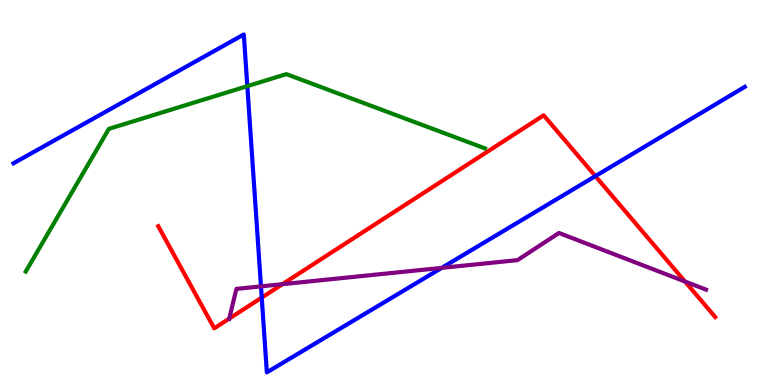[{'lines': ['blue', 'red'], 'intersections': [{'x': 3.38, 'y': 2.27}, {'x': 7.68, 'y': 5.43}]}, {'lines': ['green', 'red'], 'intersections': []}, {'lines': ['purple', 'red'], 'intersections': [{'x': 2.96, 'y': 1.72}, {'x': 3.65, 'y': 2.62}, {'x': 8.84, 'y': 2.69}]}, {'lines': ['blue', 'green'], 'intersections': [{'x': 3.19, 'y': 7.76}]}, {'lines': ['blue', 'purple'], 'intersections': [{'x': 3.37, 'y': 2.56}, {'x': 5.7, 'y': 3.04}]}, {'lines': ['green', 'purple'], 'intersections': []}]